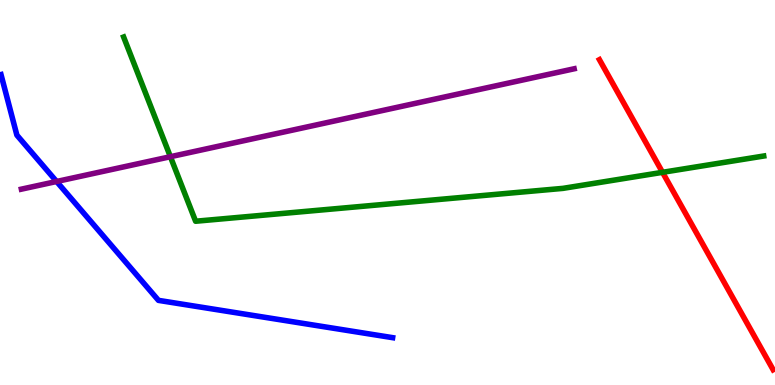[{'lines': ['blue', 'red'], 'intersections': []}, {'lines': ['green', 'red'], 'intersections': [{'x': 8.55, 'y': 5.52}]}, {'lines': ['purple', 'red'], 'intersections': []}, {'lines': ['blue', 'green'], 'intersections': []}, {'lines': ['blue', 'purple'], 'intersections': [{'x': 0.73, 'y': 5.29}]}, {'lines': ['green', 'purple'], 'intersections': [{'x': 2.2, 'y': 5.93}]}]